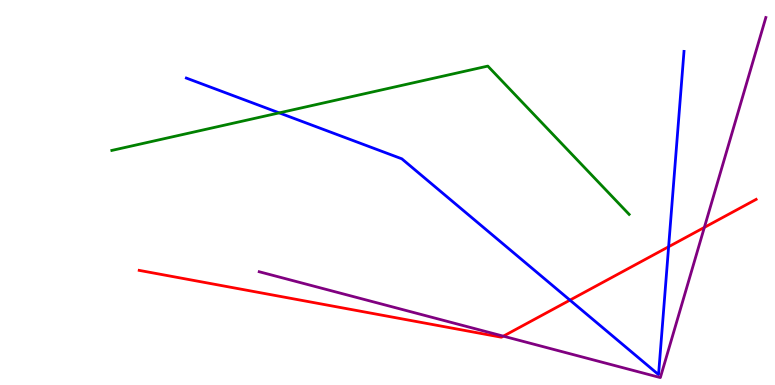[{'lines': ['blue', 'red'], 'intersections': [{'x': 7.35, 'y': 2.2}, {'x': 8.63, 'y': 3.59}]}, {'lines': ['green', 'red'], 'intersections': []}, {'lines': ['purple', 'red'], 'intersections': [{'x': 6.5, 'y': 1.27}, {'x': 9.09, 'y': 4.09}]}, {'lines': ['blue', 'green'], 'intersections': [{'x': 3.6, 'y': 7.07}]}, {'lines': ['blue', 'purple'], 'intersections': []}, {'lines': ['green', 'purple'], 'intersections': []}]